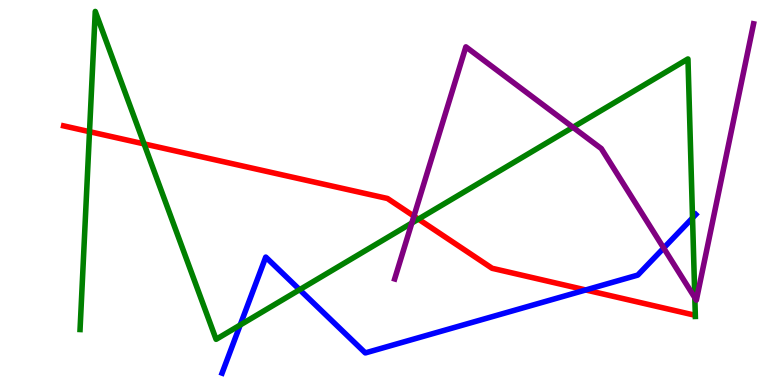[{'lines': ['blue', 'red'], 'intersections': [{'x': 7.56, 'y': 2.47}]}, {'lines': ['green', 'red'], 'intersections': [{'x': 1.15, 'y': 6.58}, {'x': 1.86, 'y': 6.26}, {'x': 5.4, 'y': 4.31}]}, {'lines': ['purple', 'red'], 'intersections': [{'x': 5.34, 'y': 4.39}]}, {'lines': ['blue', 'green'], 'intersections': [{'x': 3.1, 'y': 1.56}, {'x': 3.87, 'y': 2.48}, {'x': 8.94, 'y': 4.34}]}, {'lines': ['blue', 'purple'], 'intersections': [{'x': 8.56, 'y': 3.56}]}, {'lines': ['green', 'purple'], 'intersections': [{'x': 5.31, 'y': 4.21}, {'x': 7.39, 'y': 6.69}, {'x': 8.97, 'y': 2.27}]}]